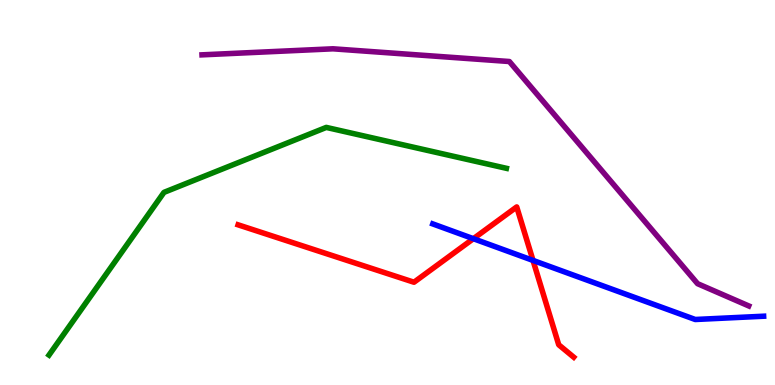[{'lines': ['blue', 'red'], 'intersections': [{'x': 6.11, 'y': 3.8}, {'x': 6.88, 'y': 3.24}]}, {'lines': ['green', 'red'], 'intersections': []}, {'lines': ['purple', 'red'], 'intersections': []}, {'lines': ['blue', 'green'], 'intersections': []}, {'lines': ['blue', 'purple'], 'intersections': []}, {'lines': ['green', 'purple'], 'intersections': []}]